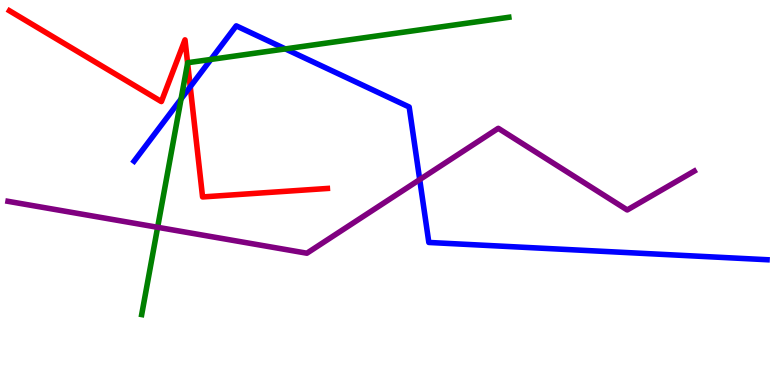[{'lines': ['blue', 'red'], 'intersections': [{'x': 2.45, 'y': 7.75}]}, {'lines': ['green', 'red'], 'intersections': [{'x': 2.42, 'y': 8.36}]}, {'lines': ['purple', 'red'], 'intersections': []}, {'lines': ['blue', 'green'], 'intersections': [{'x': 2.34, 'y': 7.43}, {'x': 2.72, 'y': 8.46}, {'x': 3.68, 'y': 8.73}]}, {'lines': ['blue', 'purple'], 'intersections': [{'x': 5.42, 'y': 5.34}]}, {'lines': ['green', 'purple'], 'intersections': [{'x': 2.03, 'y': 4.1}]}]